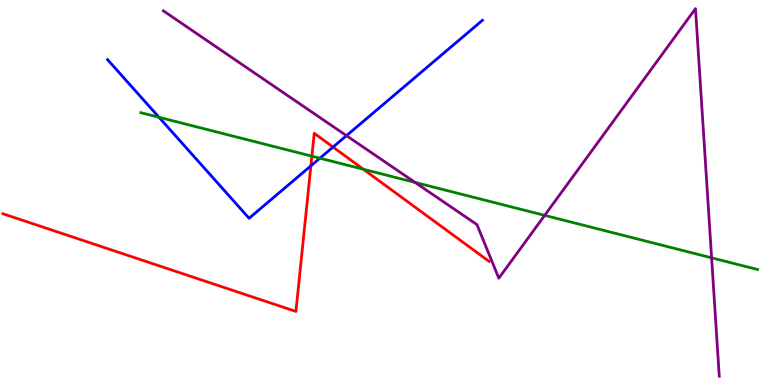[{'lines': ['blue', 'red'], 'intersections': [{'x': 4.01, 'y': 5.69}, {'x': 4.3, 'y': 6.18}]}, {'lines': ['green', 'red'], 'intersections': [{'x': 4.02, 'y': 5.94}, {'x': 4.69, 'y': 5.6}]}, {'lines': ['purple', 'red'], 'intersections': []}, {'lines': ['blue', 'green'], 'intersections': [{'x': 2.05, 'y': 6.95}, {'x': 4.13, 'y': 5.89}]}, {'lines': ['blue', 'purple'], 'intersections': [{'x': 4.47, 'y': 6.48}]}, {'lines': ['green', 'purple'], 'intersections': [{'x': 5.36, 'y': 5.26}, {'x': 7.03, 'y': 4.41}, {'x': 9.18, 'y': 3.3}]}]